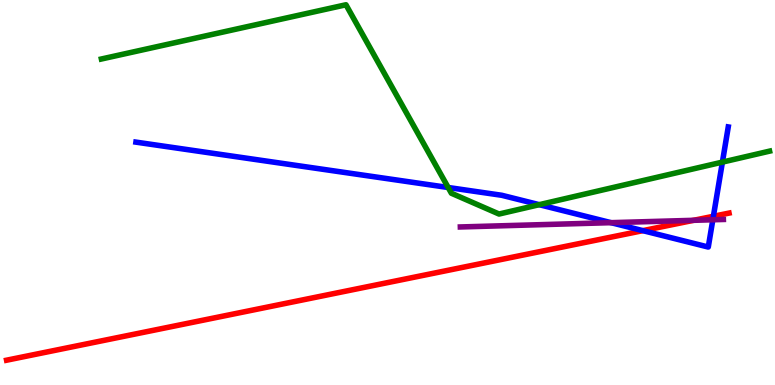[{'lines': ['blue', 'red'], 'intersections': [{'x': 8.3, 'y': 4.01}, {'x': 9.21, 'y': 4.38}]}, {'lines': ['green', 'red'], 'intersections': []}, {'lines': ['purple', 'red'], 'intersections': [{'x': 8.95, 'y': 4.28}]}, {'lines': ['blue', 'green'], 'intersections': [{'x': 5.78, 'y': 5.13}, {'x': 6.96, 'y': 4.68}, {'x': 9.32, 'y': 5.79}]}, {'lines': ['blue', 'purple'], 'intersections': [{'x': 7.88, 'y': 4.22}, {'x': 9.2, 'y': 4.29}]}, {'lines': ['green', 'purple'], 'intersections': []}]